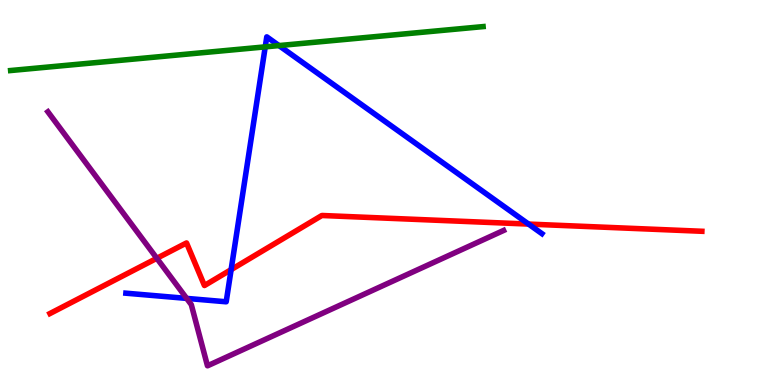[{'lines': ['blue', 'red'], 'intersections': [{'x': 2.98, 'y': 3.0}, {'x': 6.82, 'y': 4.18}]}, {'lines': ['green', 'red'], 'intersections': []}, {'lines': ['purple', 'red'], 'intersections': [{'x': 2.02, 'y': 3.29}]}, {'lines': ['blue', 'green'], 'intersections': [{'x': 3.42, 'y': 8.78}, {'x': 3.6, 'y': 8.82}]}, {'lines': ['blue', 'purple'], 'intersections': [{'x': 2.41, 'y': 2.25}]}, {'lines': ['green', 'purple'], 'intersections': []}]